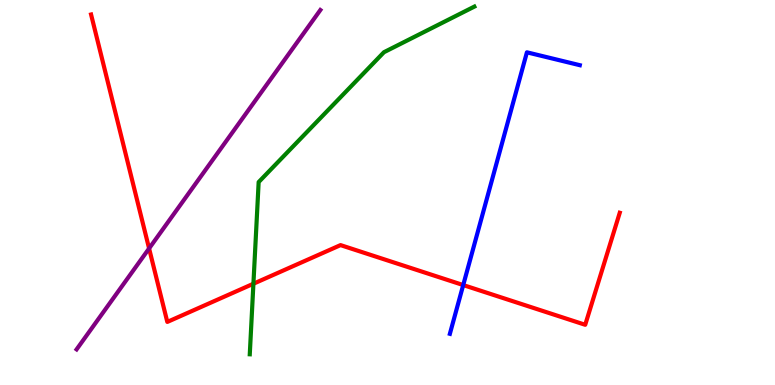[{'lines': ['blue', 'red'], 'intersections': [{'x': 5.98, 'y': 2.6}]}, {'lines': ['green', 'red'], 'intersections': [{'x': 3.27, 'y': 2.63}]}, {'lines': ['purple', 'red'], 'intersections': [{'x': 1.92, 'y': 3.55}]}, {'lines': ['blue', 'green'], 'intersections': []}, {'lines': ['blue', 'purple'], 'intersections': []}, {'lines': ['green', 'purple'], 'intersections': []}]